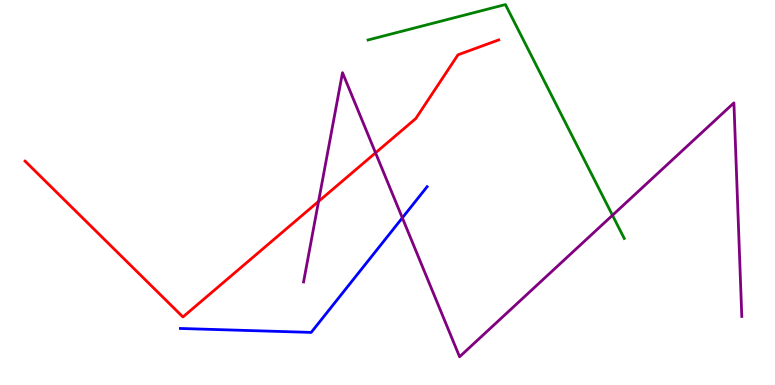[{'lines': ['blue', 'red'], 'intersections': []}, {'lines': ['green', 'red'], 'intersections': []}, {'lines': ['purple', 'red'], 'intersections': [{'x': 4.11, 'y': 4.77}, {'x': 4.85, 'y': 6.03}]}, {'lines': ['blue', 'green'], 'intersections': []}, {'lines': ['blue', 'purple'], 'intersections': [{'x': 5.19, 'y': 4.34}]}, {'lines': ['green', 'purple'], 'intersections': [{'x': 7.9, 'y': 4.41}]}]